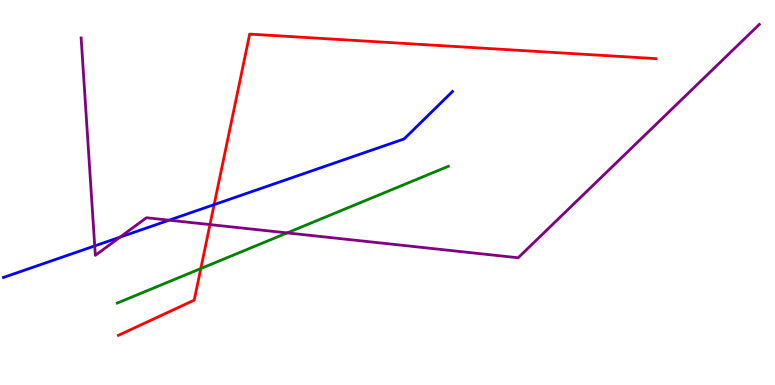[{'lines': ['blue', 'red'], 'intersections': [{'x': 2.76, 'y': 4.69}]}, {'lines': ['green', 'red'], 'intersections': [{'x': 2.59, 'y': 3.02}]}, {'lines': ['purple', 'red'], 'intersections': [{'x': 2.71, 'y': 4.17}]}, {'lines': ['blue', 'green'], 'intersections': []}, {'lines': ['blue', 'purple'], 'intersections': [{'x': 1.22, 'y': 3.61}, {'x': 1.55, 'y': 3.84}, {'x': 2.18, 'y': 4.28}]}, {'lines': ['green', 'purple'], 'intersections': [{'x': 3.71, 'y': 3.95}]}]